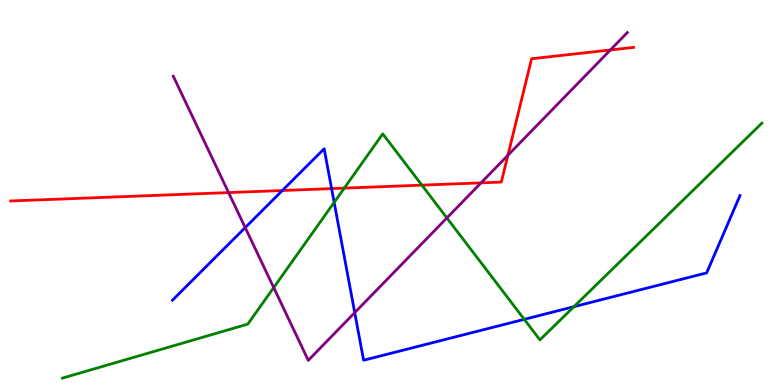[{'lines': ['blue', 'red'], 'intersections': [{'x': 3.64, 'y': 5.05}, {'x': 4.28, 'y': 5.1}]}, {'lines': ['green', 'red'], 'intersections': [{'x': 4.44, 'y': 5.11}, {'x': 5.44, 'y': 5.19}]}, {'lines': ['purple', 'red'], 'intersections': [{'x': 2.95, 'y': 5.0}, {'x': 6.21, 'y': 5.25}, {'x': 6.55, 'y': 5.97}, {'x': 7.88, 'y': 8.7}]}, {'lines': ['blue', 'green'], 'intersections': [{'x': 4.31, 'y': 4.74}, {'x': 6.76, 'y': 1.71}, {'x': 7.41, 'y': 2.03}]}, {'lines': ['blue', 'purple'], 'intersections': [{'x': 3.16, 'y': 4.09}, {'x': 4.58, 'y': 1.88}]}, {'lines': ['green', 'purple'], 'intersections': [{'x': 3.53, 'y': 2.53}, {'x': 5.77, 'y': 4.34}]}]